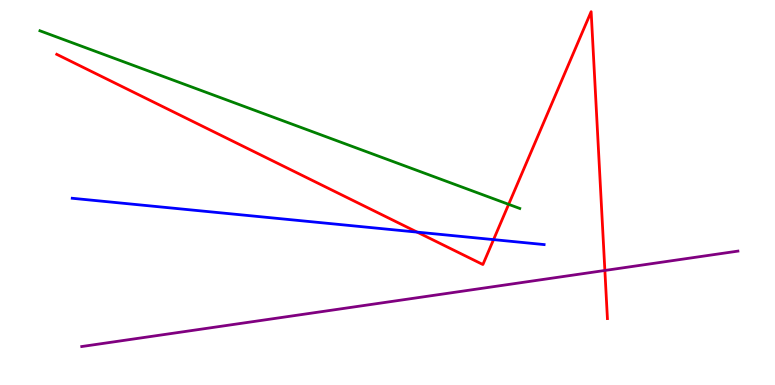[{'lines': ['blue', 'red'], 'intersections': [{'x': 5.38, 'y': 3.97}, {'x': 6.37, 'y': 3.78}]}, {'lines': ['green', 'red'], 'intersections': [{'x': 6.56, 'y': 4.69}]}, {'lines': ['purple', 'red'], 'intersections': [{'x': 7.8, 'y': 2.98}]}, {'lines': ['blue', 'green'], 'intersections': []}, {'lines': ['blue', 'purple'], 'intersections': []}, {'lines': ['green', 'purple'], 'intersections': []}]